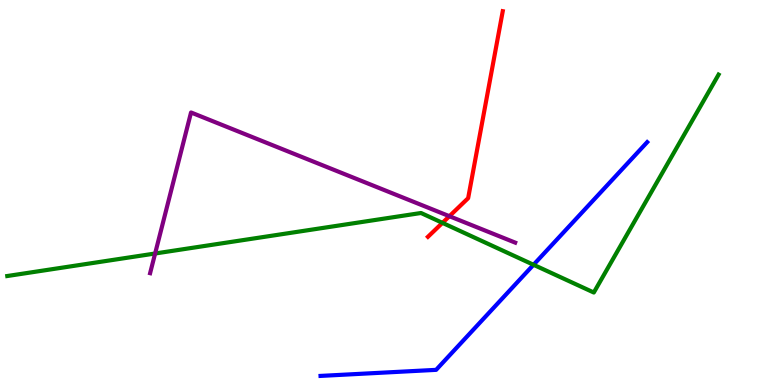[{'lines': ['blue', 'red'], 'intersections': []}, {'lines': ['green', 'red'], 'intersections': [{'x': 5.71, 'y': 4.21}]}, {'lines': ['purple', 'red'], 'intersections': [{'x': 5.8, 'y': 4.38}]}, {'lines': ['blue', 'green'], 'intersections': [{'x': 6.88, 'y': 3.12}]}, {'lines': ['blue', 'purple'], 'intersections': []}, {'lines': ['green', 'purple'], 'intersections': [{'x': 2.0, 'y': 3.42}]}]